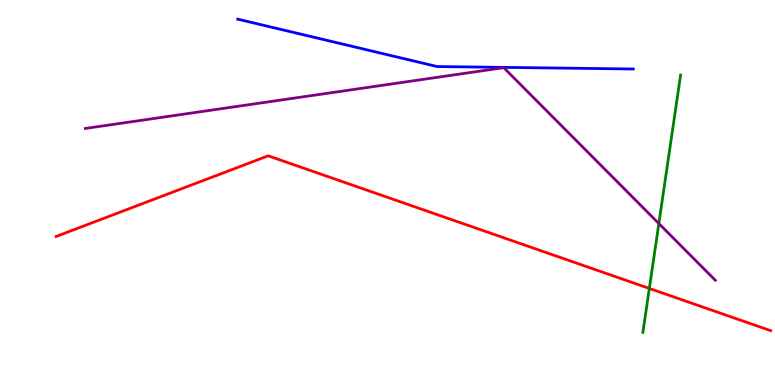[{'lines': ['blue', 'red'], 'intersections': []}, {'lines': ['green', 'red'], 'intersections': [{'x': 8.38, 'y': 2.51}]}, {'lines': ['purple', 'red'], 'intersections': []}, {'lines': ['blue', 'green'], 'intersections': []}, {'lines': ['blue', 'purple'], 'intersections': []}, {'lines': ['green', 'purple'], 'intersections': [{'x': 8.5, 'y': 4.19}]}]